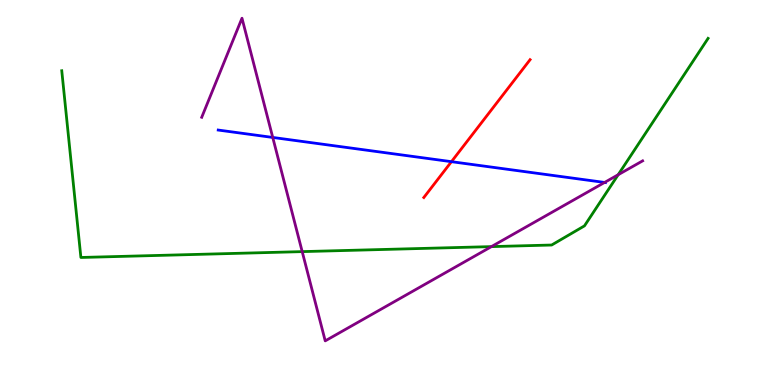[{'lines': ['blue', 'red'], 'intersections': [{'x': 5.83, 'y': 5.8}]}, {'lines': ['green', 'red'], 'intersections': []}, {'lines': ['purple', 'red'], 'intersections': []}, {'lines': ['blue', 'green'], 'intersections': []}, {'lines': ['blue', 'purple'], 'intersections': [{'x': 3.52, 'y': 6.43}, {'x': 7.8, 'y': 5.26}]}, {'lines': ['green', 'purple'], 'intersections': [{'x': 3.9, 'y': 3.46}, {'x': 6.34, 'y': 3.59}, {'x': 7.98, 'y': 5.46}]}]